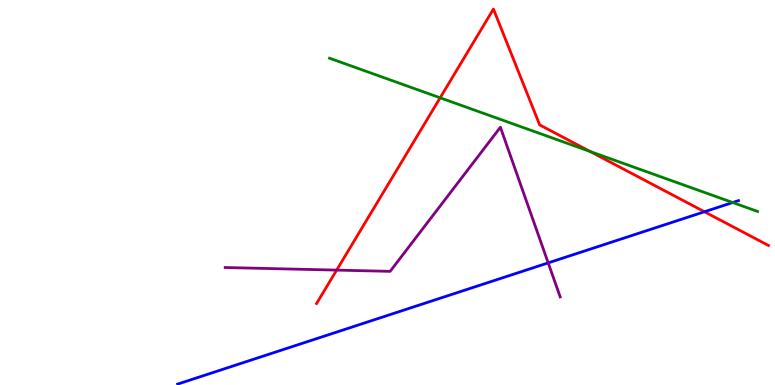[{'lines': ['blue', 'red'], 'intersections': [{'x': 9.09, 'y': 4.5}]}, {'lines': ['green', 'red'], 'intersections': [{'x': 5.68, 'y': 7.46}, {'x': 7.61, 'y': 6.07}]}, {'lines': ['purple', 'red'], 'intersections': [{'x': 4.34, 'y': 2.98}]}, {'lines': ['blue', 'green'], 'intersections': [{'x': 9.45, 'y': 4.74}]}, {'lines': ['blue', 'purple'], 'intersections': [{'x': 7.07, 'y': 3.17}]}, {'lines': ['green', 'purple'], 'intersections': []}]